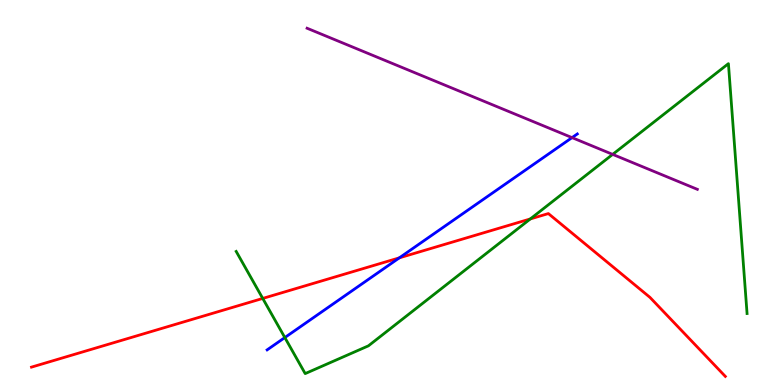[{'lines': ['blue', 'red'], 'intersections': [{'x': 5.15, 'y': 3.3}]}, {'lines': ['green', 'red'], 'intersections': [{'x': 3.39, 'y': 2.25}, {'x': 6.84, 'y': 4.31}]}, {'lines': ['purple', 'red'], 'intersections': []}, {'lines': ['blue', 'green'], 'intersections': [{'x': 3.68, 'y': 1.23}]}, {'lines': ['blue', 'purple'], 'intersections': [{'x': 7.38, 'y': 6.43}]}, {'lines': ['green', 'purple'], 'intersections': [{'x': 7.91, 'y': 5.99}]}]